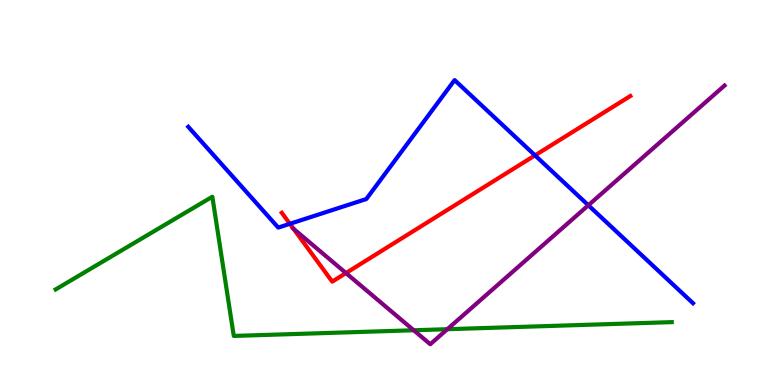[{'lines': ['blue', 'red'], 'intersections': [{'x': 3.74, 'y': 4.19}, {'x': 6.9, 'y': 5.96}]}, {'lines': ['green', 'red'], 'intersections': []}, {'lines': ['purple', 'red'], 'intersections': [{'x': 3.79, 'y': 4.06}, {'x': 4.46, 'y': 2.91}]}, {'lines': ['blue', 'green'], 'intersections': []}, {'lines': ['blue', 'purple'], 'intersections': [{'x': 7.59, 'y': 4.67}]}, {'lines': ['green', 'purple'], 'intersections': [{'x': 5.34, 'y': 1.42}, {'x': 5.77, 'y': 1.45}]}]